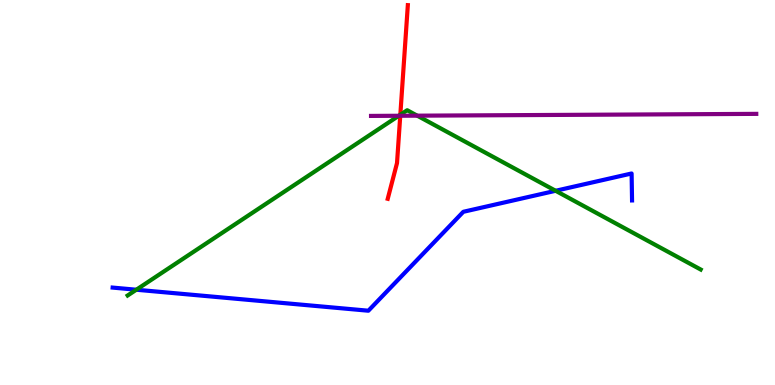[{'lines': ['blue', 'red'], 'intersections': []}, {'lines': ['green', 'red'], 'intersections': [{'x': 5.17, 'y': 7.02}]}, {'lines': ['purple', 'red'], 'intersections': [{'x': 5.16, 'y': 6.99}]}, {'lines': ['blue', 'green'], 'intersections': [{'x': 1.76, 'y': 2.47}, {'x': 7.17, 'y': 5.04}]}, {'lines': ['blue', 'purple'], 'intersections': []}, {'lines': ['green', 'purple'], 'intersections': [{'x': 5.15, 'y': 6.99}, {'x': 5.38, 'y': 7.0}]}]